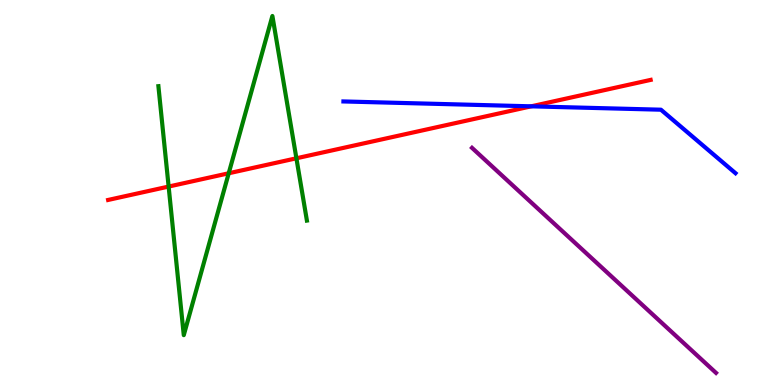[{'lines': ['blue', 'red'], 'intersections': [{'x': 6.85, 'y': 7.24}]}, {'lines': ['green', 'red'], 'intersections': [{'x': 2.18, 'y': 5.15}, {'x': 2.95, 'y': 5.5}, {'x': 3.82, 'y': 5.89}]}, {'lines': ['purple', 'red'], 'intersections': []}, {'lines': ['blue', 'green'], 'intersections': []}, {'lines': ['blue', 'purple'], 'intersections': []}, {'lines': ['green', 'purple'], 'intersections': []}]